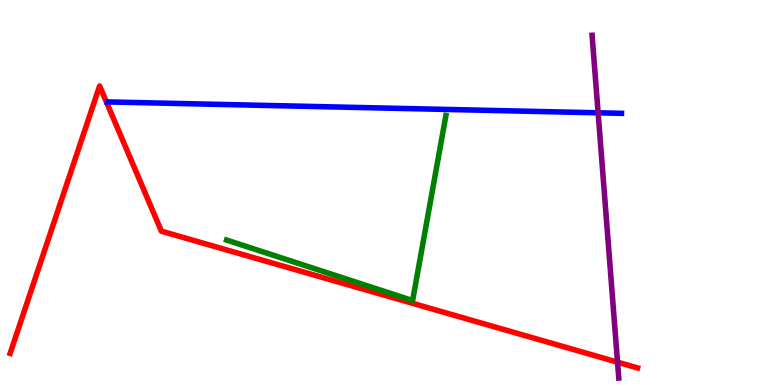[{'lines': ['blue', 'red'], 'intersections': []}, {'lines': ['green', 'red'], 'intersections': []}, {'lines': ['purple', 'red'], 'intersections': [{'x': 7.97, 'y': 0.593}]}, {'lines': ['blue', 'green'], 'intersections': []}, {'lines': ['blue', 'purple'], 'intersections': [{'x': 7.72, 'y': 7.07}]}, {'lines': ['green', 'purple'], 'intersections': []}]